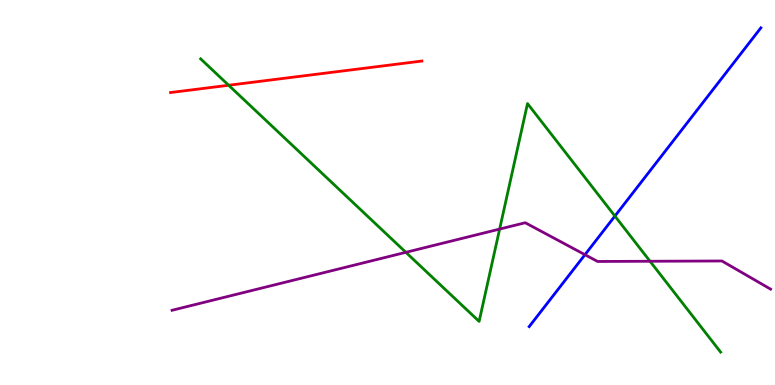[{'lines': ['blue', 'red'], 'intersections': []}, {'lines': ['green', 'red'], 'intersections': [{'x': 2.95, 'y': 7.79}]}, {'lines': ['purple', 'red'], 'intersections': []}, {'lines': ['blue', 'green'], 'intersections': [{'x': 7.93, 'y': 4.39}]}, {'lines': ['blue', 'purple'], 'intersections': [{'x': 7.55, 'y': 3.38}]}, {'lines': ['green', 'purple'], 'intersections': [{'x': 5.24, 'y': 3.45}, {'x': 6.45, 'y': 4.05}, {'x': 8.39, 'y': 3.21}]}]